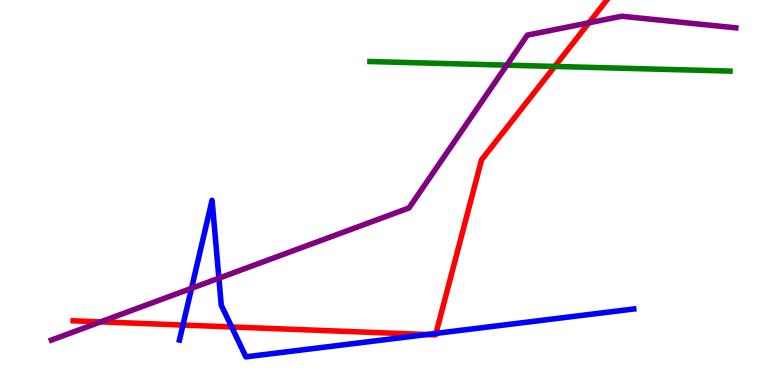[{'lines': ['blue', 'red'], 'intersections': [{'x': 2.36, 'y': 1.56}, {'x': 2.99, 'y': 1.51}, {'x': 5.51, 'y': 1.31}, {'x': 5.63, 'y': 1.34}]}, {'lines': ['green', 'red'], 'intersections': [{'x': 7.16, 'y': 8.27}]}, {'lines': ['purple', 'red'], 'intersections': [{'x': 1.3, 'y': 1.64}, {'x': 7.6, 'y': 9.41}]}, {'lines': ['blue', 'green'], 'intersections': []}, {'lines': ['blue', 'purple'], 'intersections': [{'x': 2.47, 'y': 2.51}, {'x': 2.82, 'y': 2.77}]}, {'lines': ['green', 'purple'], 'intersections': [{'x': 6.54, 'y': 8.31}]}]